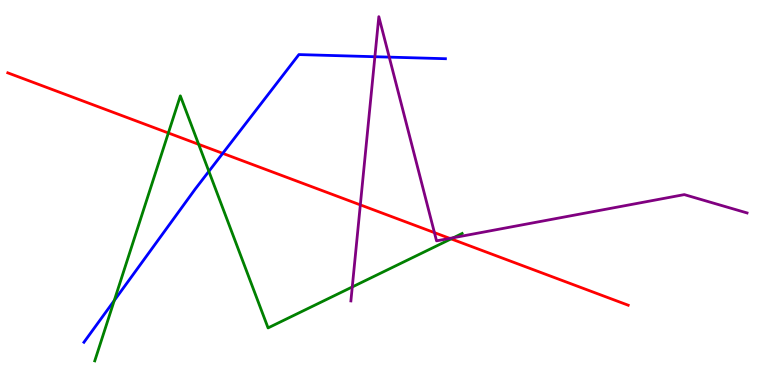[{'lines': ['blue', 'red'], 'intersections': [{'x': 2.87, 'y': 6.02}]}, {'lines': ['green', 'red'], 'intersections': [{'x': 2.17, 'y': 6.55}, {'x': 2.56, 'y': 6.25}, {'x': 5.82, 'y': 3.8}]}, {'lines': ['purple', 'red'], 'intersections': [{'x': 4.65, 'y': 4.68}, {'x': 5.61, 'y': 3.96}, {'x': 5.8, 'y': 3.81}]}, {'lines': ['blue', 'green'], 'intersections': [{'x': 1.47, 'y': 2.19}, {'x': 2.7, 'y': 5.55}]}, {'lines': ['blue', 'purple'], 'intersections': [{'x': 4.84, 'y': 8.53}, {'x': 5.02, 'y': 8.52}]}, {'lines': ['green', 'purple'], 'intersections': [{'x': 4.55, 'y': 2.55}, {'x': 5.85, 'y': 3.83}]}]